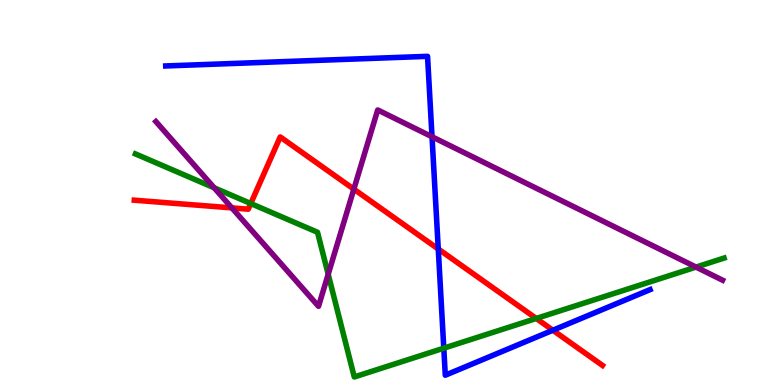[{'lines': ['blue', 'red'], 'intersections': [{'x': 5.66, 'y': 3.53}, {'x': 7.13, 'y': 1.42}]}, {'lines': ['green', 'red'], 'intersections': [{'x': 3.24, 'y': 4.71}, {'x': 6.92, 'y': 1.73}]}, {'lines': ['purple', 'red'], 'intersections': [{'x': 2.99, 'y': 4.6}, {'x': 4.57, 'y': 5.09}]}, {'lines': ['blue', 'green'], 'intersections': [{'x': 5.73, 'y': 0.956}]}, {'lines': ['blue', 'purple'], 'intersections': [{'x': 5.57, 'y': 6.45}]}, {'lines': ['green', 'purple'], 'intersections': [{'x': 2.76, 'y': 5.12}, {'x': 4.23, 'y': 2.88}, {'x': 8.98, 'y': 3.06}]}]